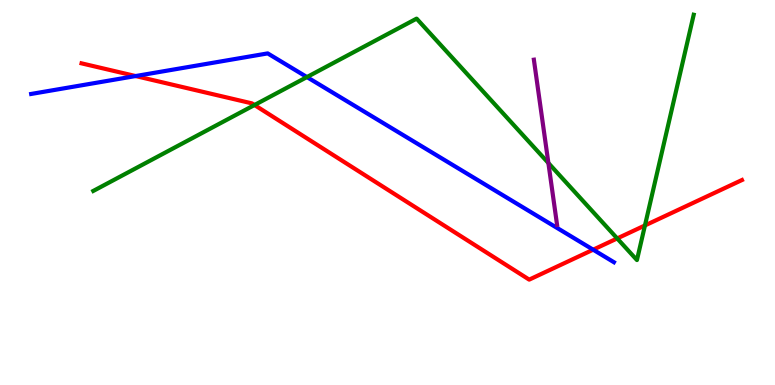[{'lines': ['blue', 'red'], 'intersections': [{'x': 1.75, 'y': 8.02}, {'x': 7.65, 'y': 3.51}]}, {'lines': ['green', 'red'], 'intersections': [{'x': 3.28, 'y': 7.27}, {'x': 7.96, 'y': 3.81}, {'x': 8.32, 'y': 4.14}]}, {'lines': ['purple', 'red'], 'intersections': []}, {'lines': ['blue', 'green'], 'intersections': [{'x': 3.96, 'y': 8.0}]}, {'lines': ['blue', 'purple'], 'intersections': []}, {'lines': ['green', 'purple'], 'intersections': [{'x': 7.08, 'y': 5.77}]}]